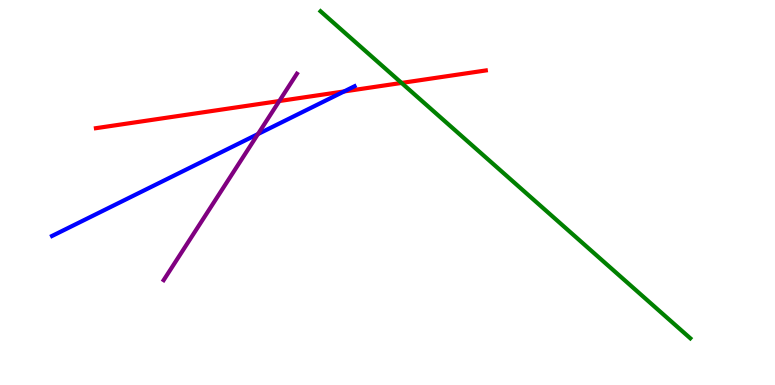[{'lines': ['blue', 'red'], 'intersections': [{'x': 4.44, 'y': 7.62}]}, {'lines': ['green', 'red'], 'intersections': [{'x': 5.18, 'y': 7.85}]}, {'lines': ['purple', 'red'], 'intersections': [{'x': 3.6, 'y': 7.38}]}, {'lines': ['blue', 'green'], 'intersections': []}, {'lines': ['blue', 'purple'], 'intersections': [{'x': 3.33, 'y': 6.52}]}, {'lines': ['green', 'purple'], 'intersections': []}]